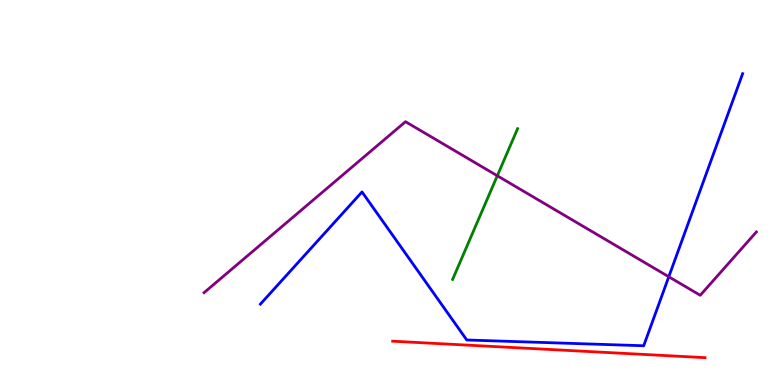[{'lines': ['blue', 'red'], 'intersections': []}, {'lines': ['green', 'red'], 'intersections': []}, {'lines': ['purple', 'red'], 'intersections': []}, {'lines': ['blue', 'green'], 'intersections': []}, {'lines': ['blue', 'purple'], 'intersections': [{'x': 8.63, 'y': 2.81}]}, {'lines': ['green', 'purple'], 'intersections': [{'x': 6.42, 'y': 5.43}]}]